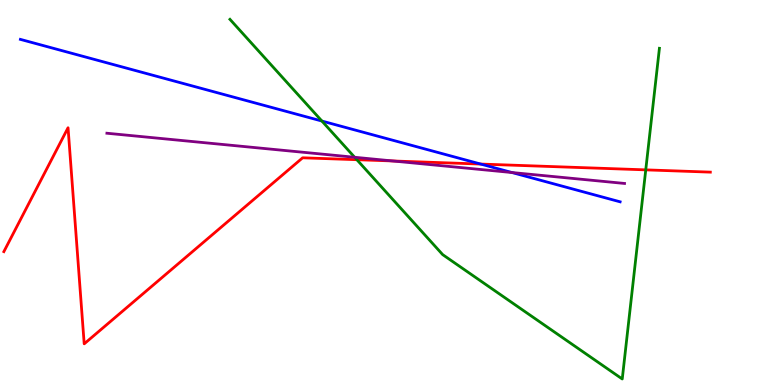[{'lines': ['blue', 'red'], 'intersections': [{'x': 6.2, 'y': 5.74}]}, {'lines': ['green', 'red'], 'intersections': [{'x': 4.6, 'y': 5.85}, {'x': 8.33, 'y': 5.59}]}, {'lines': ['purple', 'red'], 'intersections': [{'x': 5.07, 'y': 5.82}]}, {'lines': ['blue', 'green'], 'intersections': [{'x': 4.15, 'y': 6.86}]}, {'lines': ['blue', 'purple'], 'intersections': [{'x': 6.61, 'y': 5.52}]}, {'lines': ['green', 'purple'], 'intersections': [{'x': 4.58, 'y': 5.92}]}]